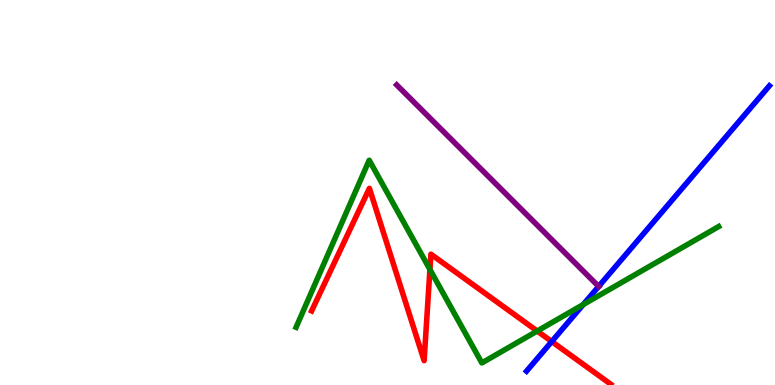[{'lines': ['blue', 'red'], 'intersections': [{'x': 7.12, 'y': 1.13}]}, {'lines': ['green', 'red'], 'intersections': [{'x': 5.55, 'y': 3.0}, {'x': 6.93, 'y': 1.4}]}, {'lines': ['purple', 'red'], 'intersections': []}, {'lines': ['blue', 'green'], 'intersections': [{'x': 7.53, 'y': 2.09}]}, {'lines': ['blue', 'purple'], 'intersections': [{'x': 7.72, 'y': 2.56}]}, {'lines': ['green', 'purple'], 'intersections': []}]